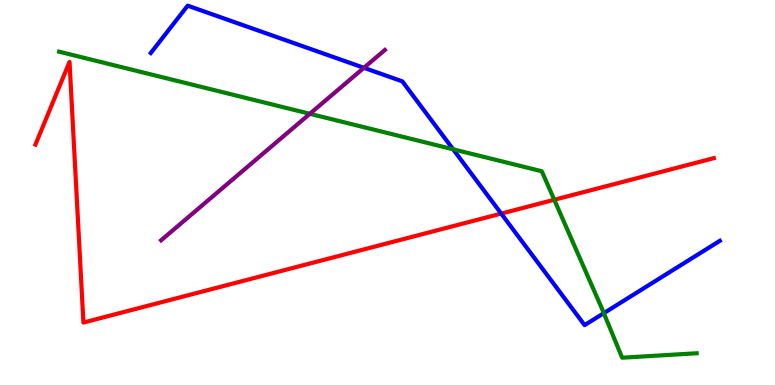[{'lines': ['blue', 'red'], 'intersections': [{'x': 6.47, 'y': 4.45}]}, {'lines': ['green', 'red'], 'intersections': [{'x': 7.15, 'y': 4.81}]}, {'lines': ['purple', 'red'], 'intersections': []}, {'lines': ['blue', 'green'], 'intersections': [{'x': 5.85, 'y': 6.12}, {'x': 7.79, 'y': 1.87}]}, {'lines': ['blue', 'purple'], 'intersections': [{'x': 4.7, 'y': 8.24}]}, {'lines': ['green', 'purple'], 'intersections': [{'x': 4.0, 'y': 7.04}]}]